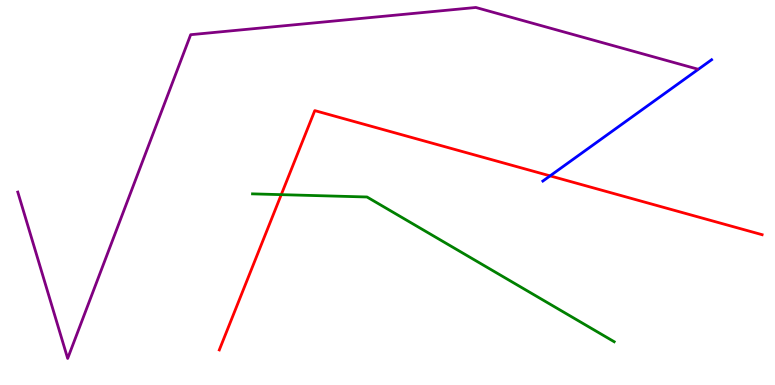[{'lines': ['blue', 'red'], 'intersections': [{'x': 7.1, 'y': 5.43}]}, {'lines': ['green', 'red'], 'intersections': [{'x': 3.63, 'y': 4.94}]}, {'lines': ['purple', 'red'], 'intersections': []}, {'lines': ['blue', 'green'], 'intersections': []}, {'lines': ['blue', 'purple'], 'intersections': []}, {'lines': ['green', 'purple'], 'intersections': []}]